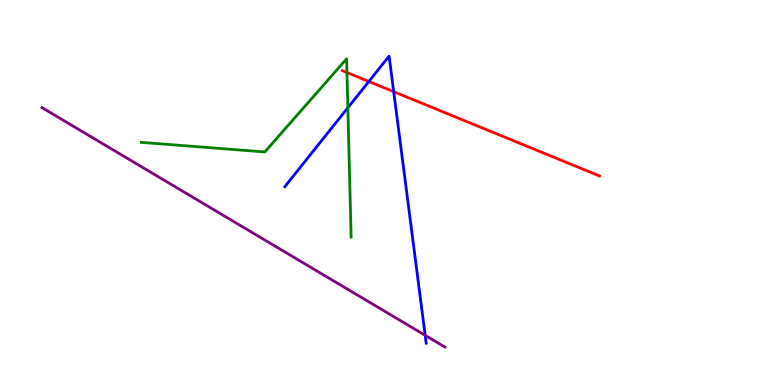[{'lines': ['blue', 'red'], 'intersections': [{'x': 4.76, 'y': 7.88}, {'x': 5.08, 'y': 7.62}]}, {'lines': ['green', 'red'], 'intersections': [{'x': 4.48, 'y': 8.12}]}, {'lines': ['purple', 'red'], 'intersections': []}, {'lines': ['blue', 'green'], 'intersections': [{'x': 4.49, 'y': 7.2}]}, {'lines': ['blue', 'purple'], 'intersections': [{'x': 5.49, 'y': 1.29}]}, {'lines': ['green', 'purple'], 'intersections': []}]